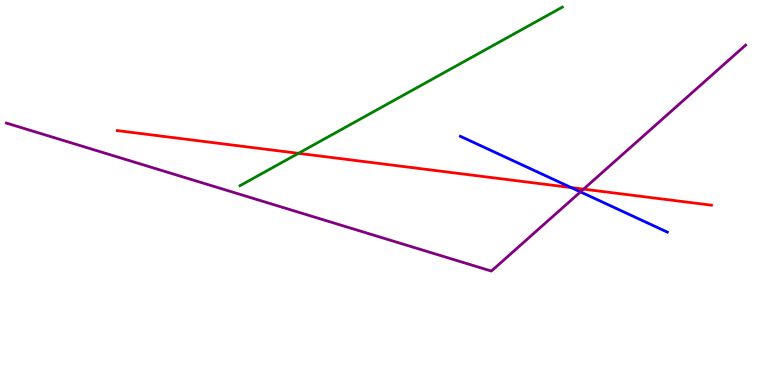[{'lines': ['blue', 'red'], 'intersections': [{'x': 7.37, 'y': 5.13}]}, {'lines': ['green', 'red'], 'intersections': [{'x': 3.85, 'y': 6.02}]}, {'lines': ['purple', 'red'], 'intersections': [{'x': 7.53, 'y': 5.09}]}, {'lines': ['blue', 'green'], 'intersections': []}, {'lines': ['blue', 'purple'], 'intersections': [{'x': 7.49, 'y': 5.02}]}, {'lines': ['green', 'purple'], 'intersections': []}]